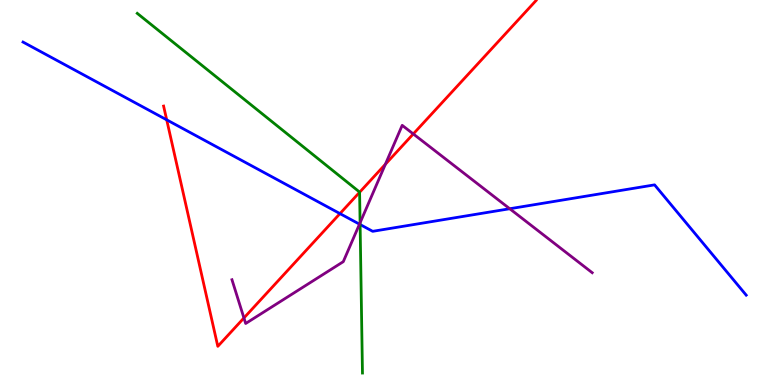[{'lines': ['blue', 'red'], 'intersections': [{'x': 2.15, 'y': 6.89}, {'x': 4.39, 'y': 4.45}]}, {'lines': ['green', 'red'], 'intersections': [{'x': 4.64, 'y': 5.01}]}, {'lines': ['purple', 'red'], 'intersections': [{'x': 3.15, 'y': 1.74}, {'x': 4.97, 'y': 5.73}, {'x': 5.33, 'y': 6.52}]}, {'lines': ['blue', 'green'], 'intersections': [{'x': 4.65, 'y': 4.17}]}, {'lines': ['blue', 'purple'], 'intersections': [{'x': 4.64, 'y': 4.18}, {'x': 6.58, 'y': 4.58}]}, {'lines': ['green', 'purple'], 'intersections': [{'x': 4.65, 'y': 4.21}]}]